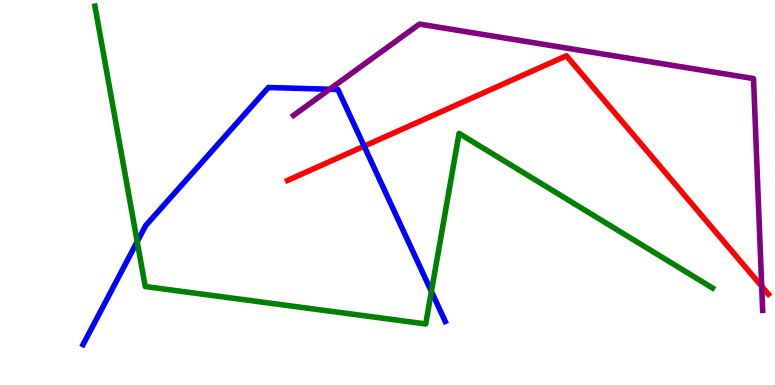[{'lines': ['blue', 'red'], 'intersections': [{'x': 4.7, 'y': 6.2}]}, {'lines': ['green', 'red'], 'intersections': []}, {'lines': ['purple', 'red'], 'intersections': [{'x': 9.83, 'y': 2.56}]}, {'lines': ['blue', 'green'], 'intersections': [{'x': 1.77, 'y': 3.72}, {'x': 5.57, 'y': 2.43}]}, {'lines': ['blue', 'purple'], 'intersections': [{'x': 4.25, 'y': 7.68}]}, {'lines': ['green', 'purple'], 'intersections': []}]